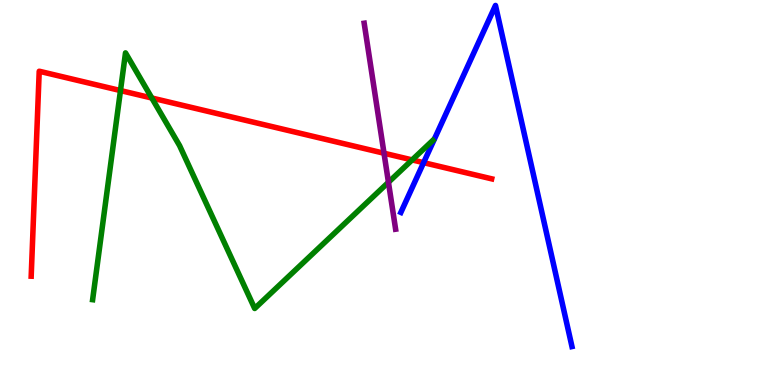[{'lines': ['blue', 'red'], 'intersections': [{'x': 5.47, 'y': 5.78}]}, {'lines': ['green', 'red'], 'intersections': [{'x': 1.55, 'y': 7.65}, {'x': 1.96, 'y': 7.45}, {'x': 5.32, 'y': 5.85}]}, {'lines': ['purple', 'red'], 'intersections': [{'x': 4.96, 'y': 6.02}]}, {'lines': ['blue', 'green'], 'intersections': []}, {'lines': ['blue', 'purple'], 'intersections': []}, {'lines': ['green', 'purple'], 'intersections': [{'x': 5.01, 'y': 5.27}]}]